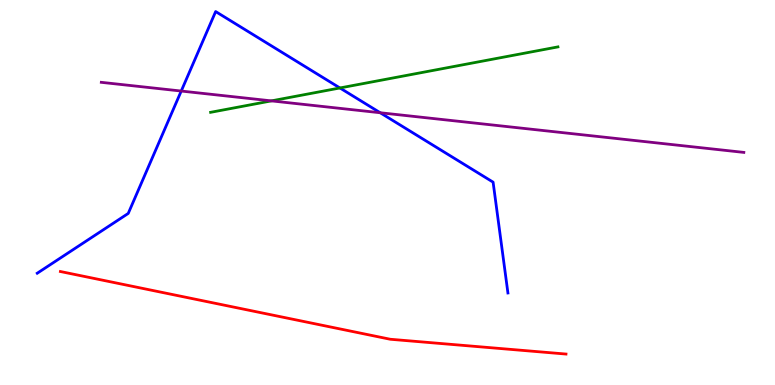[{'lines': ['blue', 'red'], 'intersections': []}, {'lines': ['green', 'red'], 'intersections': []}, {'lines': ['purple', 'red'], 'intersections': []}, {'lines': ['blue', 'green'], 'intersections': [{'x': 4.39, 'y': 7.72}]}, {'lines': ['blue', 'purple'], 'intersections': [{'x': 2.34, 'y': 7.64}, {'x': 4.91, 'y': 7.07}]}, {'lines': ['green', 'purple'], 'intersections': [{'x': 3.5, 'y': 7.38}]}]